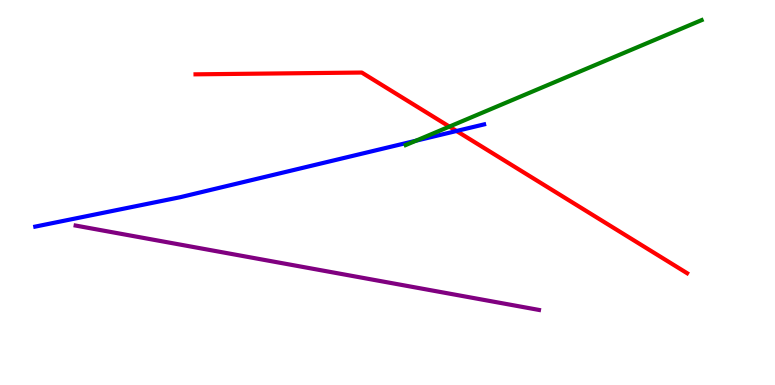[{'lines': ['blue', 'red'], 'intersections': [{'x': 5.89, 'y': 6.6}]}, {'lines': ['green', 'red'], 'intersections': [{'x': 5.8, 'y': 6.71}]}, {'lines': ['purple', 'red'], 'intersections': []}, {'lines': ['blue', 'green'], 'intersections': [{'x': 5.37, 'y': 6.34}]}, {'lines': ['blue', 'purple'], 'intersections': []}, {'lines': ['green', 'purple'], 'intersections': []}]